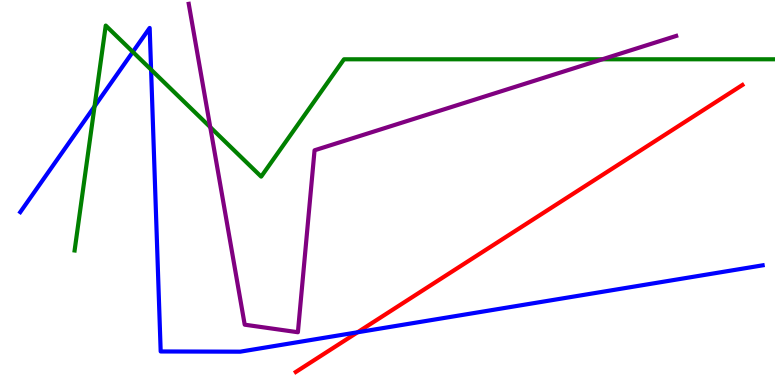[{'lines': ['blue', 'red'], 'intersections': [{'x': 4.61, 'y': 1.37}]}, {'lines': ['green', 'red'], 'intersections': []}, {'lines': ['purple', 'red'], 'intersections': []}, {'lines': ['blue', 'green'], 'intersections': [{'x': 1.22, 'y': 7.24}, {'x': 1.71, 'y': 8.65}, {'x': 1.95, 'y': 8.19}]}, {'lines': ['blue', 'purple'], 'intersections': []}, {'lines': ['green', 'purple'], 'intersections': [{'x': 2.71, 'y': 6.7}, {'x': 7.77, 'y': 8.46}]}]